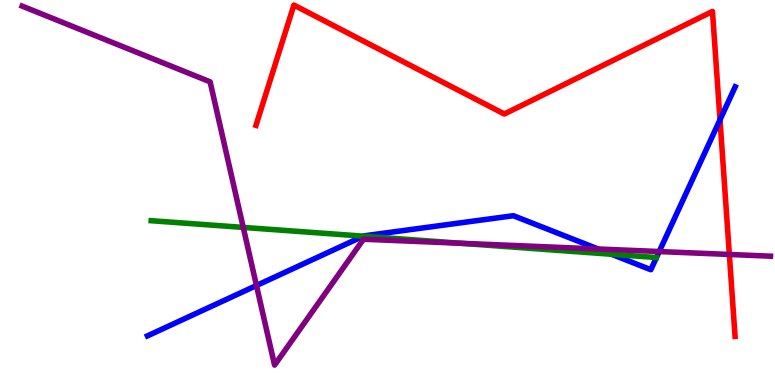[{'lines': ['blue', 'red'], 'intersections': [{'x': 9.29, 'y': 6.89}]}, {'lines': ['green', 'red'], 'intersections': []}, {'lines': ['purple', 'red'], 'intersections': [{'x': 9.41, 'y': 3.39}]}, {'lines': ['blue', 'green'], 'intersections': [{'x': 4.69, 'y': 3.87}, {'x': 7.89, 'y': 3.4}]}, {'lines': ['blue', 'purple'], 'intersections': [{'x': 3.31, 'y': 2.58}, {'x': 7.72, 'y': 3.53}, {'x': 8.51, 'y': 3.47}]}, {'lines': ['green', 'purple'], 'intersections': [{'x': 3.14, 'y': 4.09}, {'x': 5.95, 'y': 3.68}]}]